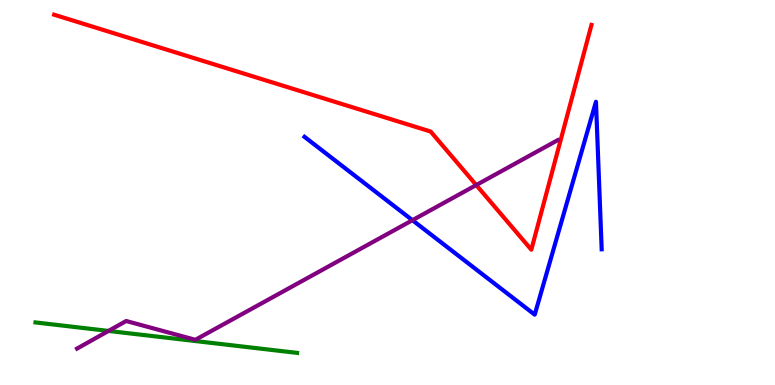[{'lines': ['blue', 'red'], 'intersections': []}, {'lines': ['green', 'red'], 'intersections': []}, {'lines': ['purple', 'red'], 'intersections': [{'x': 6.15, 'y': 5.19}]}, {'lines': ['blue', 'green'], 'intersections': []}, {'lines': ['blue', 'purple'], 'intersections': [{'x': 5.32, 'y': 4.28}]}, {'lines': ['green', 'purple'], 'intersections': [{'x': 1.4, 'y': 1.4}]}]